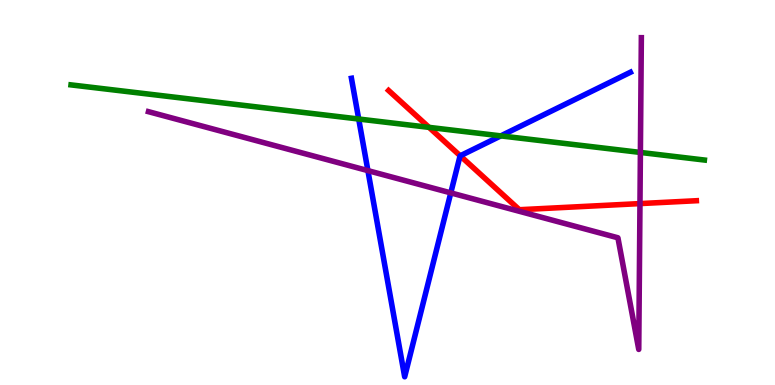[{'lines': ['blue', 'red'], 'intersections': [{'x': 5.94, 'y': 5.95}]}, {'lines': ['green', 'red'], 'intersections': [{'x': 5.54, 'y': 6.69}]}, {'lines': ['purple', 'red'], 'intersections': [{'x': 8.26, 'y': 4.71}]}, {'lines': ['blue', 'green'], 'intersections': [{'x': 4.63, 'y': 6.91}, {'x': 6.46, 'y': 6.47}]}, {'lines': ['blue', 'purple'], 'intersections': [{'x': 4.75, 'y': 5.57}, {'x': 5.82, 'y': 4.99}]}, {'lines': ['green', 'purple'], 'intersections': [{'x': 8.26, 'y': 6.04}]}]